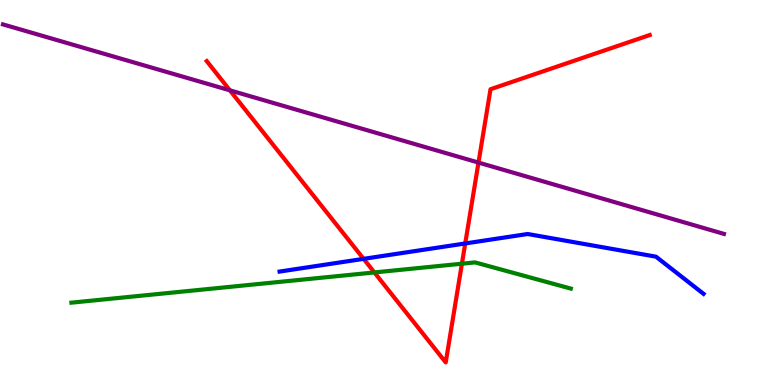[{'lines': ['blue', 'red'], 'intersections': [{'x': 4.69, 'y': 3.28}, {'x': 6.0, 'y': 3.68}]}, {'lines': ['green', 'red'], 'intersections': [{'x': 4.83, 'y': 2.92}, {'x': 5.96, 'y': 3.15}]}, {'lines': ['purple', 'red'], 'intersections': [{'x': 2.97, 'y': 7.65}, {'x': 6.17, 'y': 5.78}]}, {'lines': ['blue', 'green'], 'intersections': []}, {'lines': ['blue', 'purple'], 'intersections': []}, {'lines': ['green', 'purple'], 'intersections': []}]